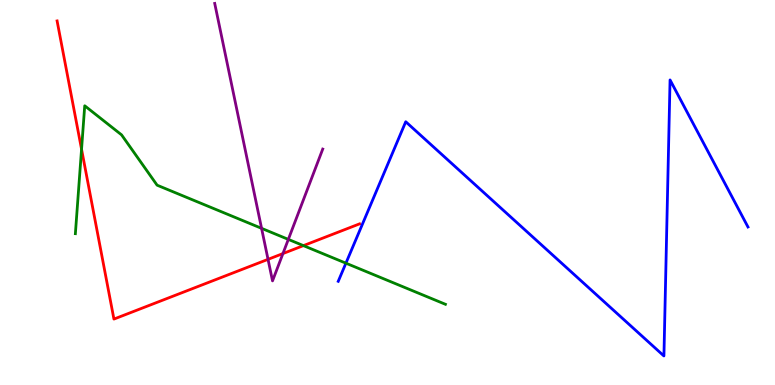[{'lines': ['blue', 'red'], 'intersections': []}, {'lines': ['green', 'red'], 'intersections': [{'x': 1.05, 'y': 6.12}, {'x': 3.92, 'y': 3.62}]}, {'lines': ['purple', 'red'], 'intersections': [{'x': 3.46, 'y': 3.26}, {'x': 3.65, 'y': 3.41}]}, {'lines': ['blue', 'green'], 'intersections': [{'x': 4.46, 'y': 3.16}]}, {'lines': ['blue', 'purple'], 'intersections': []}, {'lines': ['green', 'purple'], 'intersections': [{'x': 3.38, 'y': 4.07}, {'x': 3.72, 'y': 3.78}]}]